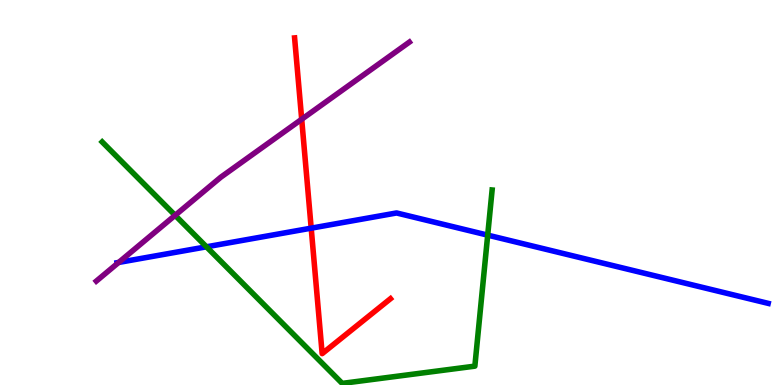[{'lines': ['blue', 'red'], 'intersections': [{'x': 4.02, 'y': 4.07}]}, {'lines': ['green', 'red'], 'intersections': []}, {'lines': ['purple', 'red'], 'intersections': [{'x': 3.89, 'y': 6.9}]}, {'lines': ['blue', 'green'], 'intersections': [{'x': 2.66, 'y': 3.59}, {'x': 6.29, 'y': 3.89}]}, {'lines': ['blue', 'purple'], 'intersections': [{'x': 1.53, 'y': 3.18}]}, {'lines': ['green', 'purple'], 'intersections': [{'x': 2.26, 'y': 4.41}]}]